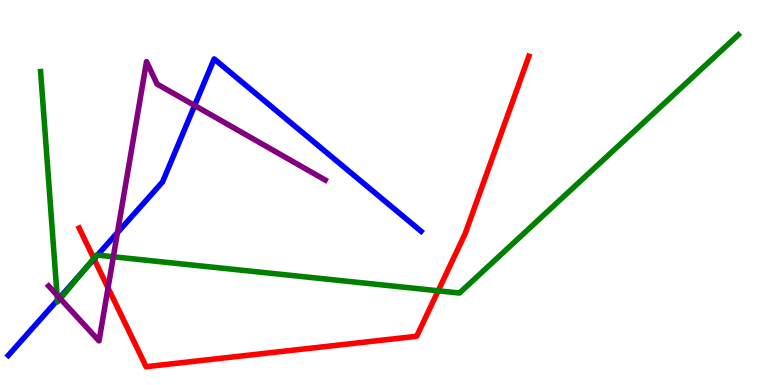[{'lines': ['blue', 'red'], 'intersections': [{'x': 1.21, 'y': 3.27}]}, {'lines': ['green', 'red'], 'intersections': [{'x': 1.21, 'y': 3.29}, {'x': 5.65, 'y': 2.45}]}, {'lines': ['purple', 'red'], 'intersections': [{'x': 1.39, 'y': 2.52}]}, {'lines': ['blue', 'green'], 'intersections': [{'x': 0.741, 'y': 2.2}, {'x': 1.07, 'y': 2.95}, {'x': 1.26, 'y': 3.37}]}, {'lines': ['blue', 'purple'], 'intersections': [{'x': 0.768, 'y': 2.26}, {'x': 1.52, 'y': 3.96}, {'x': 2.51, 'y': 7.26}]}, {'lines': ['green', 'purple'], 'intersections': [{'x': 0.736, 'y': 2.33}, {'x': 0.778, 'y': 2.24}, {'x': 1.46, 'y': 3.33}]}]